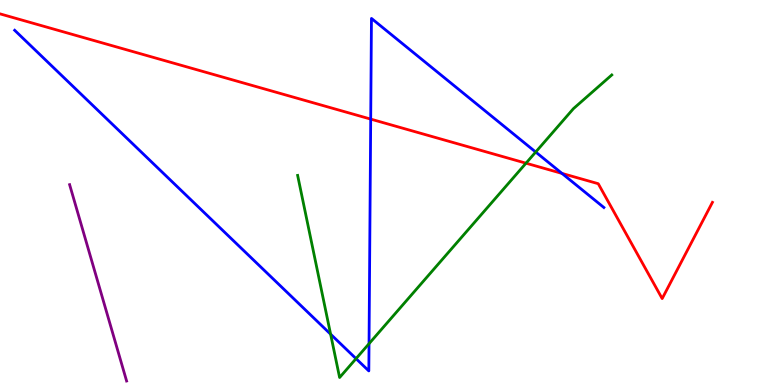[{'lines': ['blue', 'red'], 'intersections': [{'x': 4.78, 'y': 6.91}, {'x': 7.25, 'y': 5.5}]}, {'lines': ['green', 'red'], 'intersections': [{'x': 6.79, 'y': 5.76}]}, {'lines': ['purple', 'red'], 'intersections': []}, {'lines': ['blue', 'green'], 'intersections': [{'x': 4.27, 'y': 1.32}, {'x': 4.59, 'y': 0.685}, {'x': 4.76, 'y': 1.07}, {'x': 6.91, 'y': 6.05}]}, {'lines': ['blue', 'purple'], 'intersections': []}, {'lines': ['green', 'purple'], 'intersections': []}]